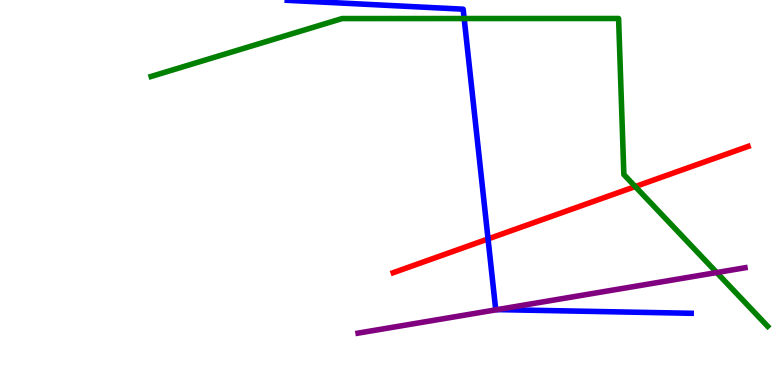[{'lines': ['blue', 'red'], 'intersections': [{'x': 6.3, 'y': 3.79}]}, {'lines': ['green', 'red'], 'intersections': [{'x': 8.2, 'y': 5.15}]}, {'lines': ['purple', 'red'], 'intersections': []}, {'lines': ['blue', 'green'], 'intersections': [{'x': 5.99, 'y': 9.52}]}, {'lines': ['blue', 'purple'], 'intersections': [{'x': 6.42, 'y': 1.96}]}, {'lines': ['green', 'purple'], 'intersections': [{'x': 9.25, 'y': 2.92}]}]